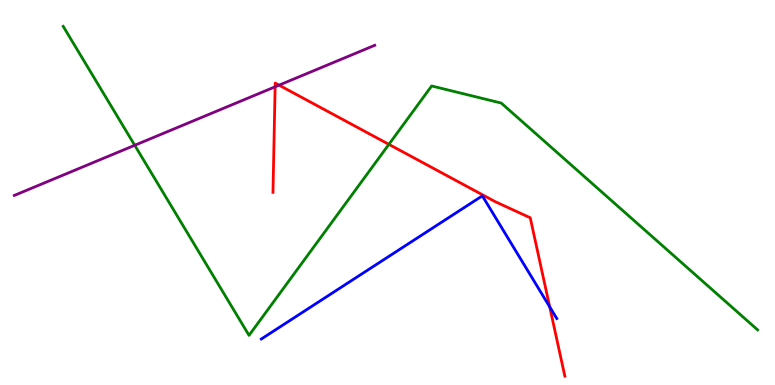[{'lines': ['blue', 'red'], 'intersections': [{'x': 7.09, 'y': 2.03}]}, {'lines': ['green', 'red'], 'intersections': [{'x': 5.02, 'y': 6.25}]}, {'lines': ['purple', 'red'], 'intersections': [{'x': 3.55, 'y': 7.75}, {'x': 3.6, 'y': 7.79}]}, {'lines': ['blue', 'green'], 'intersections': []}, {'lines': ['blue', 'purple'], 'intersections': []}, {'lines': ['green', 'purple'], 'intersections': [{'x': 1.74, 'y': 6.23}]}]